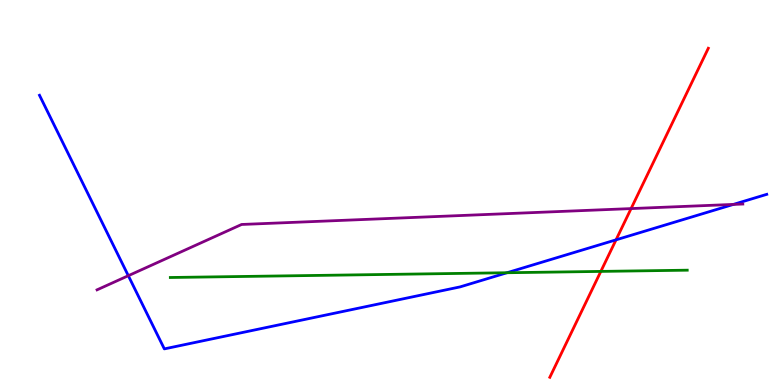[{'lines': ['blue', 'red'], 'intersections': [{'x': 7.95, 'y': 3.77}]}, {'lines': ['green', 'red'], 'intersections': [{'x': 7.75, 'y': 2.95}]}, {'lines': ['purple', 'red'], 'intersections': [{'x': 8.14, 'y': 4.58}]}, {'lines': ['blue', 'green'], 'intersections': [{'x': 6.54, 'y': 2.92}]}, {'lines': ['blue', 'purple'], 'intersections': [{'x': 1.66, 'y': 2.84}, {'x': 9.46, 'y': 4.69}]}, {'lines': ['green', 'purple'], 'intersections': []}]